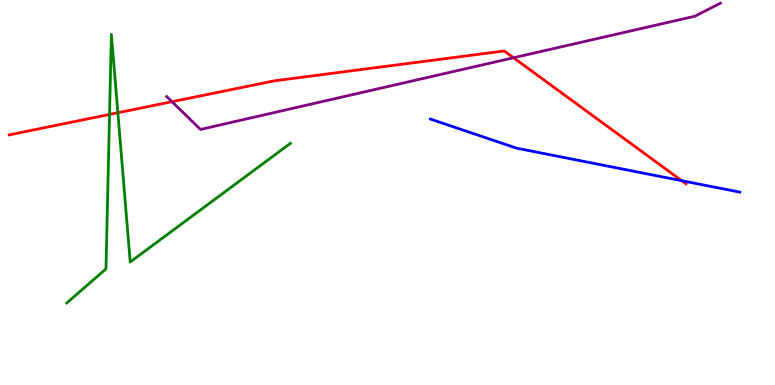[{'lines': ['blue', 'red'], 'intersections': [{'x': 8.8, 'y': 5.31}]}, {'lines': ['green', 'red'], 'intersections': [{'x': 1.41, 'y': 7.03}, {'x': 1.52, 'y': 7.07}]}, {'lines': ['purple', 'red'], 'intersections': [{'x': 2.22, 'y': 7.36}, {'x': 6.63, 'y': 8.5}]}, {'lines': ['blue', 'green'], 'intersections': []}, {'lines': ['blue', 'purple'], 'intersections': []}, {'lines': ['green', 'purple'], 'intersections': []}]